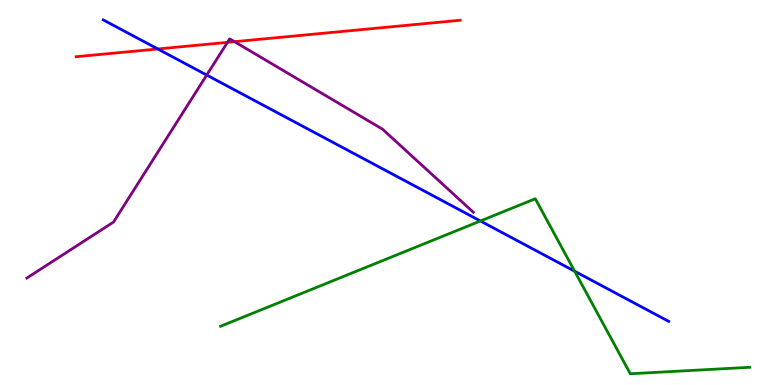[{'lines': ['blue', 'red'], 'intersections': [{'x': 2.04, 'y': 8.73}]}, {'lines': ['green', 'red'], 'intersections': []}, {'lines': ['purple', 'red'], 'intersections': [{'x': 2.93, 'y': 8.9}, {'x': 3.03, 'y': 8.92}]}, {'lines': ['blue', 'green'], 'intersections': [{'x': 6.2, 'y': 4.26}, {'x': 7.41, 'y': 2.95}]}, {'lines': ['blue', 'purple'], 'intersections': [{'x': 2.67, 'y': 8.05}]}, {'lines': ['green', 'purple'], 'intersections': []}]